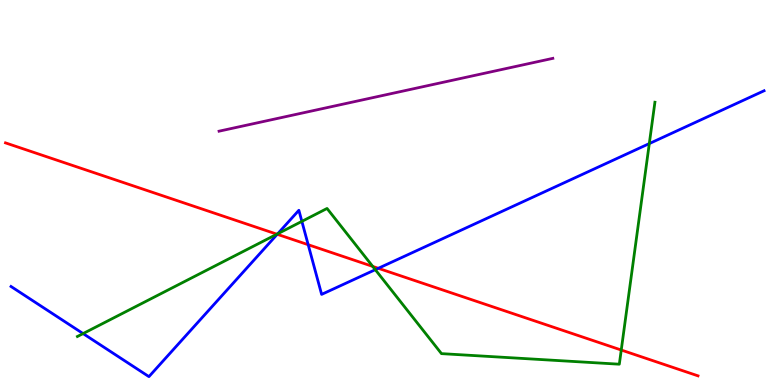[{'lines': ['blue', 'red'], 'intersections': [{'x': 3.58, 'y': 3.91}, {'x': 3.98, 'y': 3.64}, {'x': 4.88, 'y': 3.03}]}, {'lines': ['green', 'red'], 'intersections': [{'x': 3.57, 'y': 3.92}, {'x': 4.81, 'y': 3.08}, {'x': 8.02, 'y': 0.908}]}, {'lines': ['purple', 'red'], 'intersections': []}, {'lines': ['blue', 'green'], 'intersections': [{'x': 1.07, 'y': 1.34}, {'x': 3.58, 'y': 3.93}, {'x': 3.9, 'y': 4.25}, {'x': 4.84, 'y': 3.0}, {'x': 8.38, 'y': 6.27}]}, {'lines': ['blue', 'purple'], 'intersections': []}, {'lines': ['green', 'purple'], 'intersections': []}]